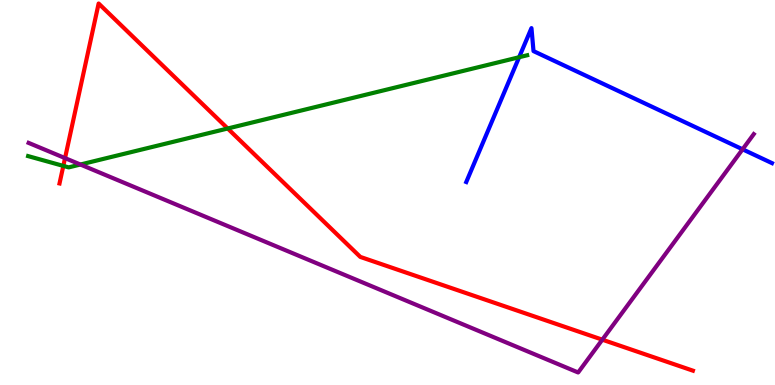[{'lines': ['blue', 'red'], 'intersections': []}, {'lines': ['green', 'red'], 'intersections': [{'x': 0.817, 'y': 5.69}, {'x': 2.94, 'y': 6.66}]}, {'lines': ['purple', 'red'], 'intersections': [{'x': 0.839, 'y': 5.89}, {'x': 7.77, 'y': 1.18}]}, {'lines': ['blue', 'green'], 'intersections': [{'x': 6.7, 'y': 8.51}]}, {'lines': ['blue', 'purple'], 'intersections': [{'x': 9.58, 'y': 6.12}]}, {'lines': ['green', 'purple'], 'intersections': [{'x': 1.04, 'y': 5.73}]}]